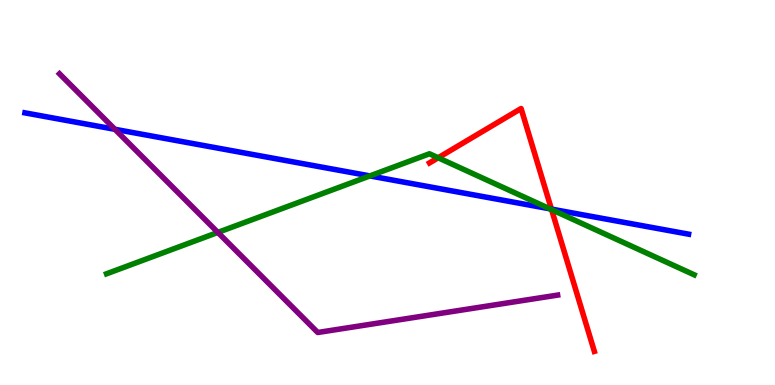[{'lines': ['blue', 'red'], 'intersections': [{'x': 7.12, 'y': 4.57}]}, {'lines': ['green', 'red'], 'intersections': [{'x': 5.65, 'y': 5.9}, {'x': 7.12, 'y': 4.56}]}, {'lines': ['purple', 'red'], 'intersections': []}, {'lines': ['blue', 'green'], 'intersections': [{'x': 4.77, 'y': 5.43}, {'x': 7.09, 'y': 4.58}]}, {'lines': ['blue', 'purple'], 'intersections': [{'x': 1.48, 'y': 6.64}]}, {'lines': ['green', 'purple'], 'intersections': [{'x': 2.81, 'y': 3.96}]}]